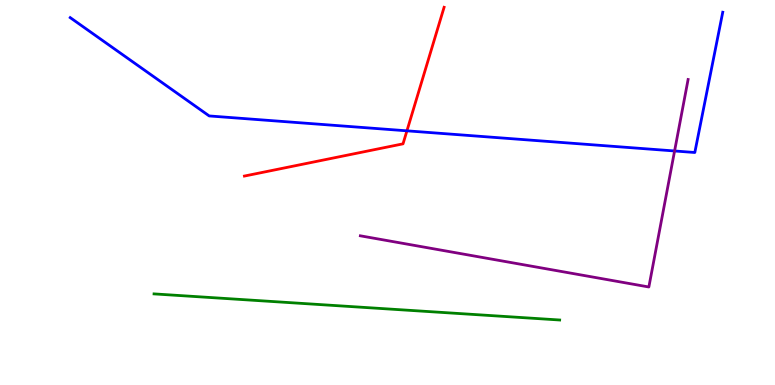[{'lines': ['blue', 'red'], 'intersections': [{'x': 5.25, 'y': 6.6}]}, {'lines': ['green', 'red'], 'intersections': []}, {'lines': ['purple', 'red'], 'intersections': []}, {'lines': ['blue', 'green'], 'intersections': []}, {'lines': ['blue', 'purple'], 'intersections': [{'x': 8.7, 'y': 6.08}]}, {'lines': ['green', 'purple'], 'intersections': []}]